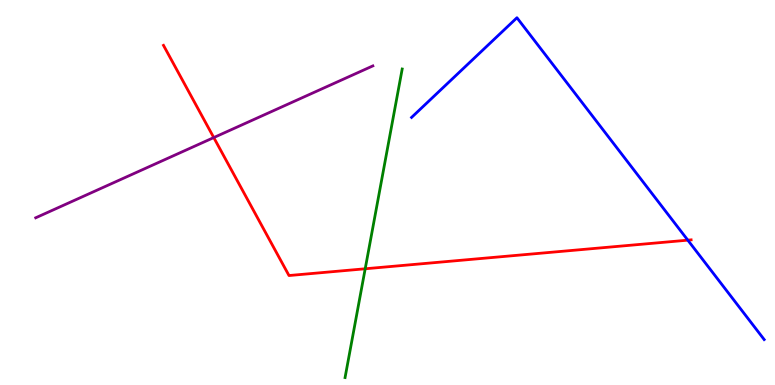[{'lines': ['blue', 'red'], 'intersections': [{'x': 8.87, 'y': 3.76}]}, {'lines': ['green', 'red'], 'intersections': [{'x': 4.71, 'y': 3.02}]}, {'lines': ['purple', 'red'], 'intersections': [{'x': 2.76, 'y': 6.43}]}, {'lines': ['blue', 'green'], 'intersections': []}, {'lines': ['blue', 'purple'], 'intersections': []}, {'lines': ['green', 'purple'], 'intersections': []}]